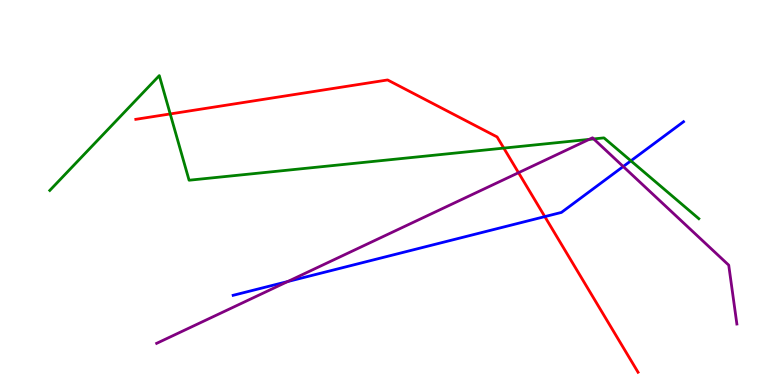[{'lines': ['blue', 'red'], 'intersections': [{'x': 7.03, 'y': 4.37}]}, {'lines': ['green', 'red'], 'intersections': [{'x': 2.2, 'y': 7.04}, {'x': 6.5, 'y': 6.15}]}, {'lines': ['purple', 'red'], 'intersections': [{'x': 6.69, 'y': 5.51}]}, {'lines': ['blue', 'green'], 'intersections': [{'x': 8.14, 'y': 5.82}]}, {'lines': ['blue', 'purple'], 'intersections': [{'x': 3.71, 'y': 2.69}, {'x': 8.04, 'y': 5.67}]}, {'lines': ['green', 'purple'], 'intersections': [{'x': 7.6, 'y': 6.38}, {'x': 7.66, 'y': 6.39}]}]